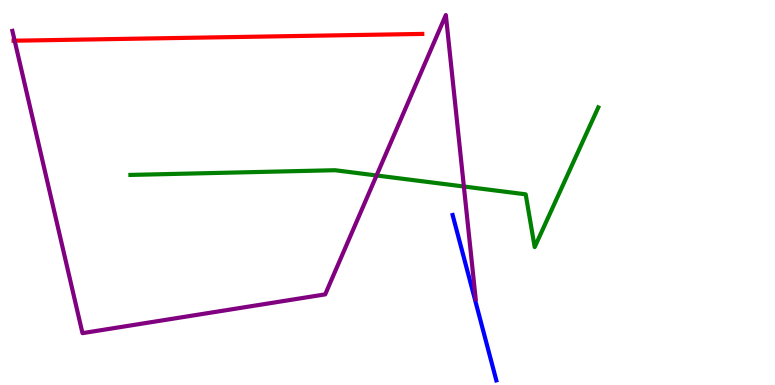[{'lines': ['blue', 'red'], 'intersections': []}, {'lines': ['green', 'red'], 'intersections': []}, {'lines': ['purple', 'red'], 'intersections': [{'x': 0.189, 'y': 8.94}]}, {'lines': ['blue', 'green'], 'intersections': []}, {'lines': ['blue', 'purple'], 'intersections': []}, {'lines': ['green', 'purple'], 'intersections': [{'x': 4.86, 'y': 5.44}, {'x': 5.99, 'y': 5.16}]}]